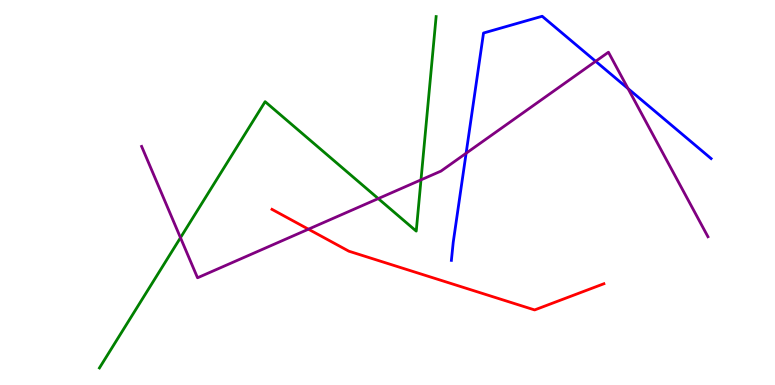[{'lines': ['blue', 'red'], 'intersections': []}, {'lines': ['green', 'red'], 'intersections': []}, {'lines': ['purple', 'red'], 'intersections': [{'x': 3.98, 'y': 4.05}]}, {'lines': ['blue', 'green'], 'intersections': []}, {'lines': ['blue', 'purple'], 'intersections': [{'x': 6.01, 'y': 6.02}, {'x': 7.69, 'y': 8.41}, {'x': 8.1, 'y': 7.7}]}, {'lines': ['green', 'purple'], 'intersections': [{'x': 2.33, 'y': 3.83}, {'x': 4.88, 'y': 4.84}, {'x': 5.43, 'y': 5.33}]}]